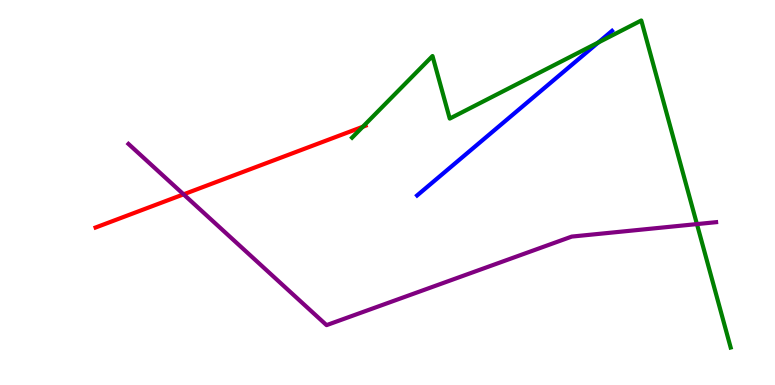[{'lines': ['blue', 'red'], 'intersections': []}, {'lines': ['green', 'red'], 'intersections': [{'x': 4.68, 'y': 6.71}]}, {'lines': ['purple', 'red'], 'intersections': [{'x': 2.37, 'y': 4.95}]}, {'lines': ['blue', 'green'], 'intersections': [{'x': 7.72, 'y': 8.89}]}, {'lines': ['blue', 'purple'], 'intersections': []}, {'lines': ['green', 'purple'], 'intersections': [{'x': 8.99, 'y': 4.18}]}]